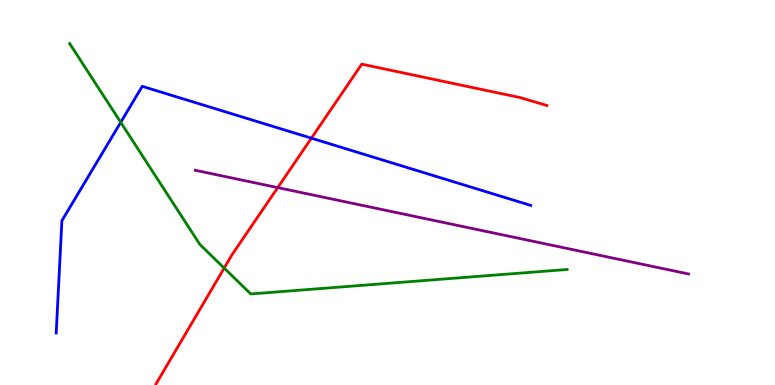[{'lines': ['blue', 'red'], 'intersections': [{'x': 4.02, 'y': 6.41}]}, {'lines': ['green', 'red'], 'intersections': [{'x': 2.89, 'y': 3.04}]}, {'lines': ['purple', 'red'], 'intersections': [{'x': 3.58, 'y': 5.13}]}, {'lines': ['blue', 'green'], 'intersections': [{'x': 1.56, 'y': 6.82}]}, {'lines': ['blue', 'purple'], 'intersections': []}, {'lines': ['green', 'purple'], 'intersections': []}]